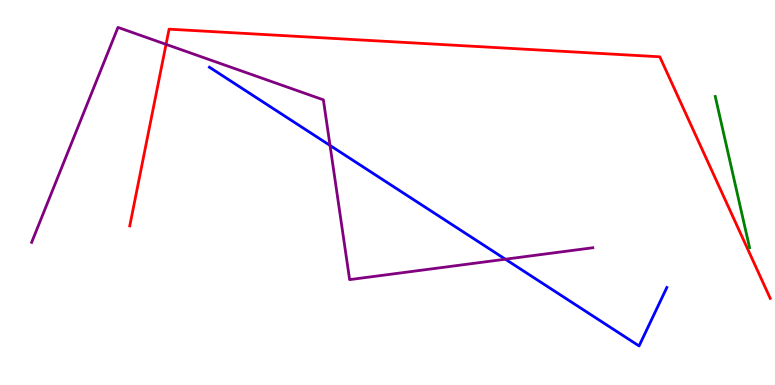[{'lines': ['blue', 'red'], 'intersections': []}, {'lines': ['green', 'red'], 'intersections': []}, {'lines': ['purple', 'red'], 'intersections': [{'x': 2.14, 'y': 8.85}]}, {'lines': ['blue', 'green'], 'intersections': []}, {'lines': ['blue', 'purple'], 'intersections': [{'x': 4.26, 'y': 6.22}, {'x': 6.52, 'y': 3.27}]}, {'lines': ['green', 'purple'], 'intersections': []}]